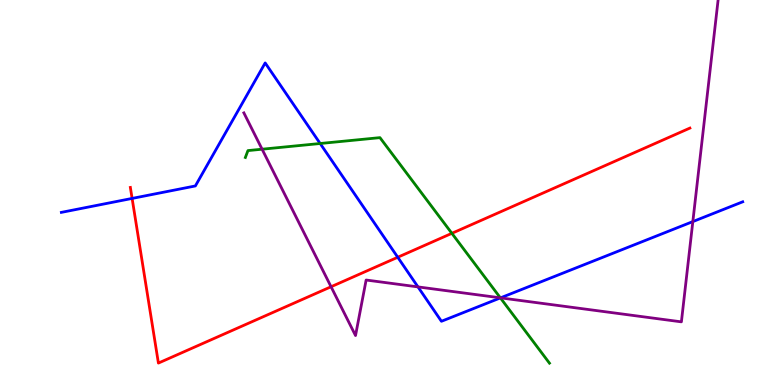[{'lines': ['blue', 'red'], 'intersections': [{'x': 1.7, 'y': 4.85}, {'x': 5.13, 'y': 3.32}]}, {'lines': ['green', 'red'], 'intersections': [{'x': 5.83, 'y': 3.94}]}, {'lines': ['purple', 'red'], 'intersections': [{'x': 4.27, 'y': 2.55}]}, {'lines': ['blue', 'green'], 'intersections': [{'x': 4.13, 'y': 6.27}, {'x': 6.46, 'y': 2.26}]}, {'lines': ['blue', 'purple'], 'intersections': [{'x': 5.39, 'y': 2.55}, {'x': 6.46, 'y': 2.26}, {'x': 8.94, 'y': 4.24}]}, {'lines': ['green', 'purple'], 'intersections': [{'x': 3.38, 'y': 6.12}, {'x': 6.46, 'y': 2.26}]}]